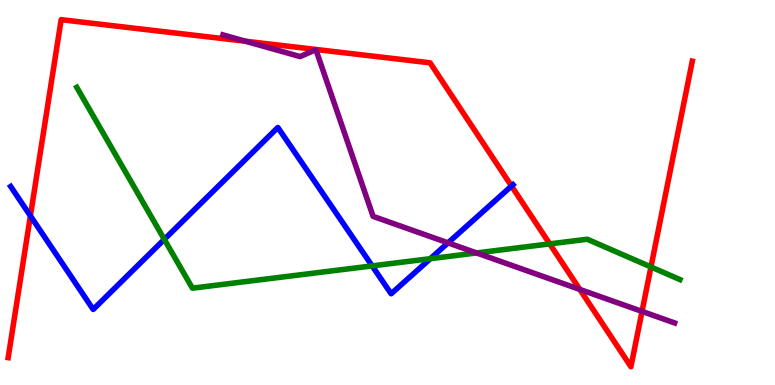[{'lines': ['blue', 'red'], 'intersections': [{'x': 0.392, 'y': 4.39}, {'x': 6.6, 'y': 5.17}]}, {'lines': ['green', 'red'], 'intersections': [{'x': 7.09, 'y': 3.67}, {'x': 8.4, 'y': 3.07}]}, {'lines': ['purple', 'red'], 'intersections': [{'x': 3.17, 'y': 8.93}, {'x': 7.48, 'y': 2.48}, {'x': 8.28, 'y': 1.91}]}, {'lines': ['blue', 'green'], 'intersections': [{'x': 2.12, 'y': 3.78}, {'x': 4.8, 'y': 3.09}, {'x': 5.55, 'y': 3.28}]}, {'lines': ['blue', 'purple'], 'intersections': [{'x': 5.78, 'y': 3.69}]}, {'lines': ['green', 'purple'], 'intersections': [{'x': 6.15, 'y': 3.43}]}]